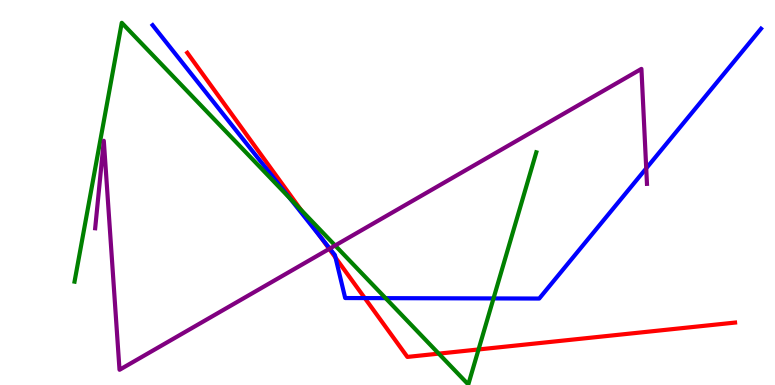[{'lines': ['blue', 'red'], 'intersections': [{'x': 4.14, 'y': 3.84}, {'x': 4.33, 'y': 3.31}, {'x': 4.71, 'y': 2.26}]}, {'lines': ['green', 'red'], 'intersections': [{'x': 3.88, 'y': 4.55}, {'x': 5.66, 'y': 0.815}, {'x': 6.17, 'y': 0.923}]}, {'lines': ['purple', 'red'], 'intersections': [{'x': 4.25, 'y': 3.53}]}, {'lines': ['blue', 'green'], 'intersections': [{'x': 3.74, 'y': 4.85}, {'x': 4.98, 'y': 2.26}, {'x': 6.37, 'y': 2.25}]}, {'lines': ['blue', 'purple'], 'intersections': [{'x': 4.26, 'y': 3.54}, {'x': 8.34, 'y': 5.63}]}, {'lines': ['green', 'purple'], 'intersections': [{'x': 4.32, 'y': 3.62}]}]